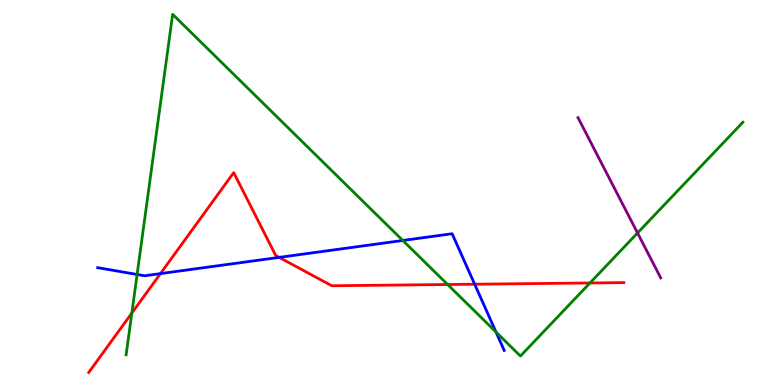[{'lines': ['blue', 'red'], 'intersections': [{'x': 2.07, 'y': 2.89}, {'x': 3.6, 'y': 3.31}, {'x': 6.12, 'y': 2.62}]}, {'lines': ['green', 'red'], 'intersections': [{'x': 1.7, 'y': 1.87}, {'x': 5.78, 'y': 2.61}, {'x': 7.61, 'y': 2.65}]}, {'lines': ['purple', 'red'], 'intersections': []}, {'lines': ['blue', 'green'], 'intersections': [{'x': 1.77, 'y': 2.87}, {'x': 5.2, 'y': 3.75}, {'x': 6.4, 'y': 1.38}]}, {'lines': ['blue', 'purple'], 'intersections': []}, {'lines': ['green', 'purple'], 'intersections': [{'x': 8.23, 'y': 3.95}]}]